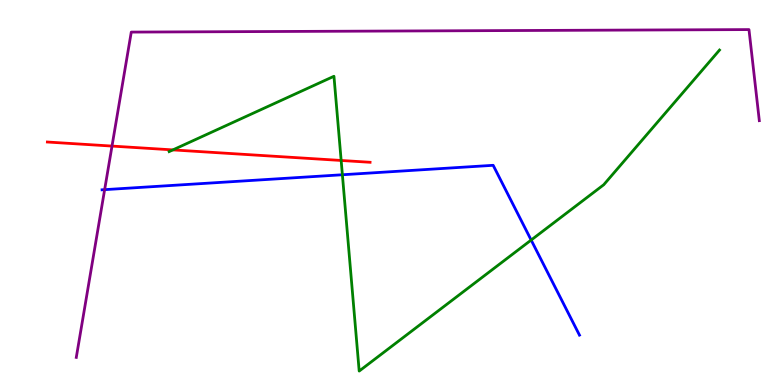[{'lines': ['blue', 'red'], 'intersections': []}, {'lines': ['green', 'red'], 'intersections': [{'x': 2.23, 'y': 6.11}, {'x': 4.4, 'y': 5.83}]}, {'lines': ['purple', 'red'], 'intersections': [{'x': 1.45, 'y': 6.21}]}, {'lines': ['blue', 'green'], 'intersections': [{'x': 4.42, 'y': 5.46}, {'x': 6.85, 'y': 3.77}]}, {'lines': ['blue', 'purple'], 'intersections': [{'x': 1.35, 'y': 5.07}]}, {'lines': ['green', 'purple'], 'intersections': []}]